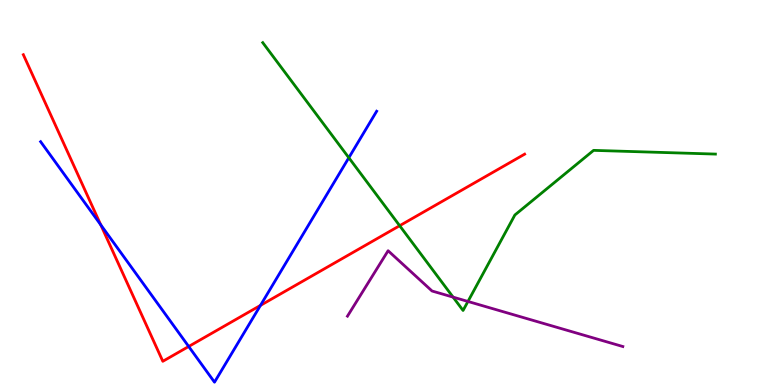[{'lines': ['blue', 'red'], 'intersections': [{'x': 1.3, 'y': 4.16}, {'x': 2.43, 'y': 1.0}, {'x': 3.36, 'y': 2.07}]}, {'lines': ['green', 'red'], 'intersections': [{'x': 5.16, 'y': 4.14}]}, {'lines': ['purple', 'red'], 'intersections': []}, {'lines': ['blue', 'green'], 'intersections': [{'x': 4.5, 'y': 5.9}]}, {'lines': ['blue', 'purple'], 'intersections': []}, {'lines': ['green', 'purple'], 'intersections': [{'x': 5.85, 'y': 2.28}, {'x': 6.04, 'y': 2.17}]}]